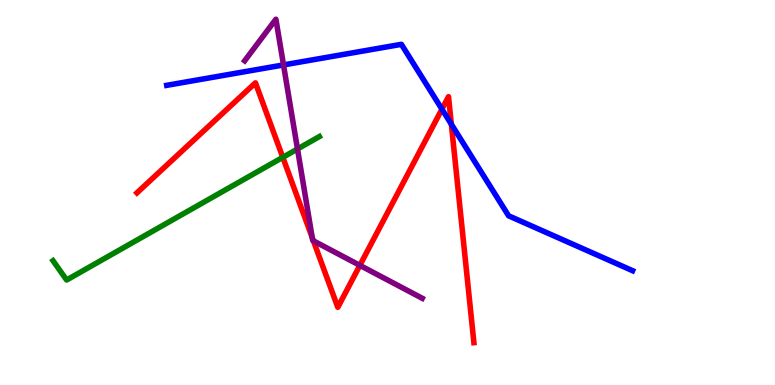[{'lines': ['blue', 'red'], 'intersections': [{'x': 5.7, 'y': 7.16}, {'x': 5.82, 'y': 6.77}]}, {'lines': ['green', 'red'], 'intersections': [{'x': 3.65, 'y': 5.91}]}, {'lines': ['purple', 'red'], 'intersections': [{'x': 4.03, 'y': 3.83}, {'x': 4.04, 'y': 3.74}, {'x': 4.64, 'y': 3.11}]}, {'lines': ['blue', 'green'], 'intersections': []}, {'lines': ['blue', 'purple'], 'intersections': [{'x': 3.66, 'y': 8.31}]}, {'lines': ['green', 'purple'], 'intersections': [{'x': 3.84, 'y': 6.13}]}]